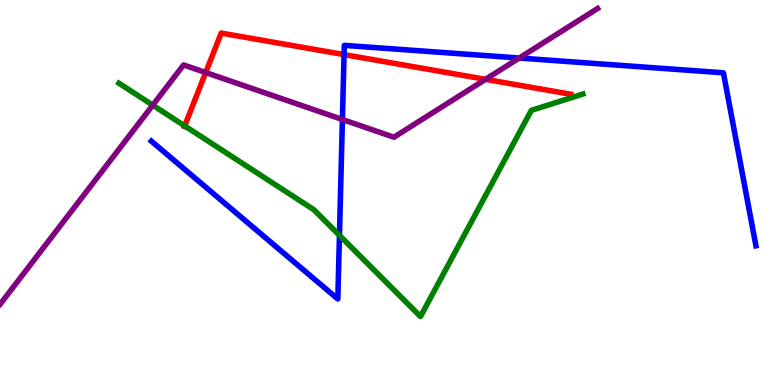[{'lines': ['blue', 'red'], 'intersections': [{'x': 4.44, 'y': 8.58}]}, {'lines': ['green', 'red'], 'intersections': [{'x': 2.38, 'y': 6.73}]}, {'lines': ['purple', 'red'], 'intersections': [{'x': 2.65, 'y': 8.12}, {'x': 6.26, 'y': 7.94}]}, {'lines': ['blue', 'green'], 'intersections': [{'x': 4.38, 'y': 3.89}]}, {'lines': ['blue', 'purple'], 'intersections': [{'x': 4.42, 'y': 6.9}, {'x': 6.7, 'y': 8.49}]}, {'lines': ['green', 'purple'], 'intersections': [{'x': 1.97, 'y': 7.27}]}]